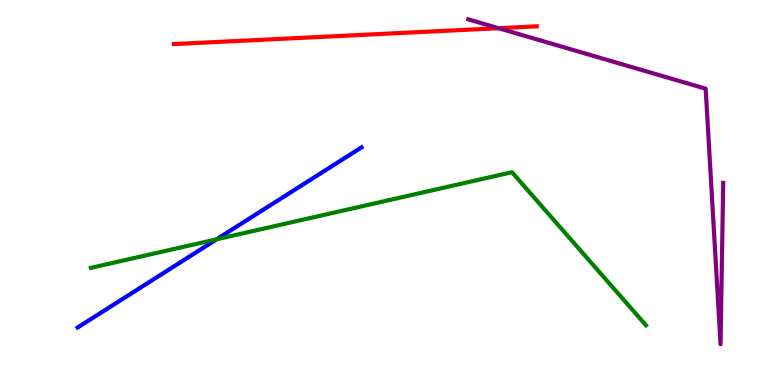[{'lines': ['blue', 'red'], 'intersections': []}, {'lines': ['green', 'red'], 'intersections': []}, {'lines': ['purple', 'red'], 'intersections': [{'x': 6.43, 'y': 9.27}]}, {'lines': ['blue', 'green'], 'intersections': [{'x': 2.8, 'y': 3.78}]}, {'lines': ['blue', 'purple'], 'intersections': []}, {'lines': ['green', 'purple'], 'intersections': []}]